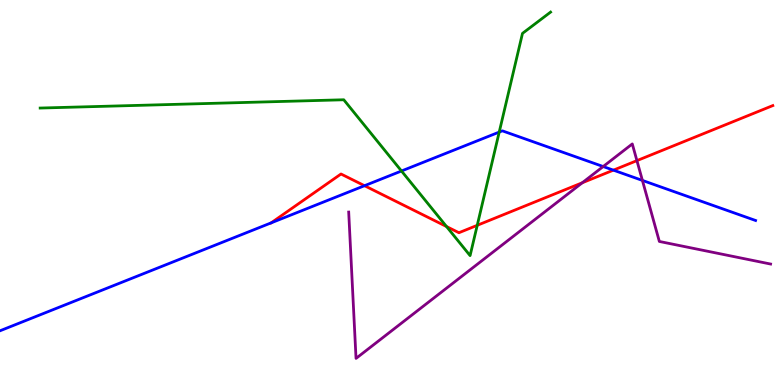[{'lines': ['blue', 'red'], 'intersections': [{'x': 3.5, 'y': 4.21}, {'x': 4.7, 'y': 5.18}, {'x': 7.91, 'y': 5.58}]}, {'lines': ['green', 'red'], 'intersections': [{'x': 5.76, 'y': 4.12}, {'x': 6.16, 'y': 4.15}]}, {'lines': ['purple', 'red'], 'intersections': [{'x': 7.51, 'y': 5.25}, {'x': 8.22, 'y': 5.83}]}, {'lines': ['blue', 'green'], 'intersections': [{'x': 5.18, 'y': 5.56}, {'x': 6.44, 'y': 6.57}]}, {'lines': ['blue', 'purple'], 'intersections': [{'x': 7.78, 'y': 5.67}, {'x': 8.29, 'y': 5.31}]}, {'lines': ['green', 'purple'], 'intersections': []}]